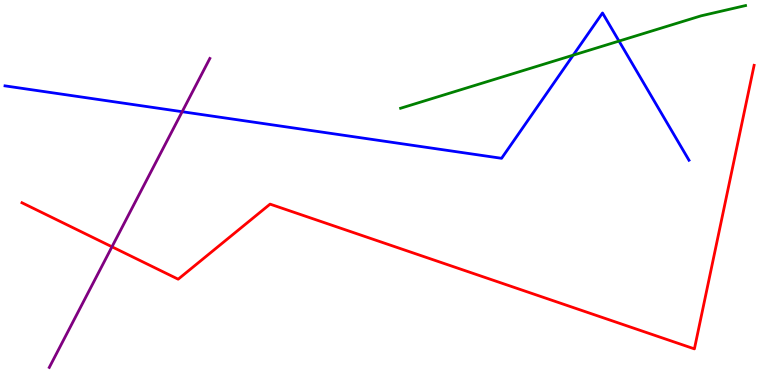[{'lines': ['blue', 'red'], 'intersections': []}, {'lines': ['green', 'red'], 'intersections': []}, {'lines': ['purple', 'red'], 'intersections': [{'x': 1.44, 'y': 3.59}]}, {'lines': ['blue', 'green'], 'intersections': [{'x': 7.4, 'y': 8.57}, {'x': 7.99, 'y': 8.93}]}, {'lines': ['blue', 'purple'], 'intersections': [{'x': 2.35, 'y': 7.1}]}, {'lines': ['green', 'purple'], 'intersections': []}]